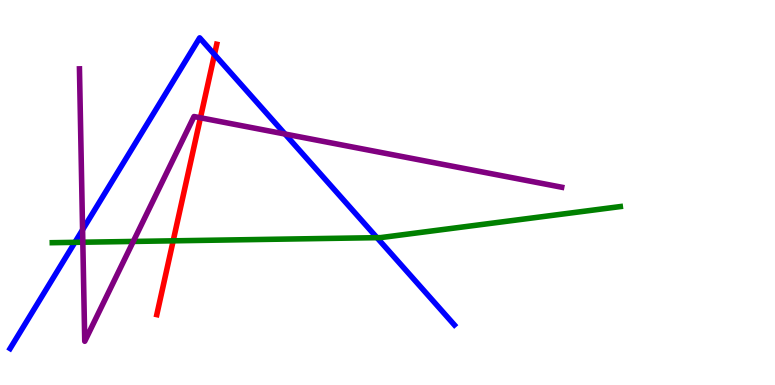[{'lines': ['blue', 'red'], 'intersections': [{'x': 2.77, 'y': 8.58}]}, {'lines': ['green', 'red'], 'intersections': [{'x': 2.23, 'y': 3.74}]}, {'lines': ['purple', 'red'], 'intersections': [{'x': 2.59, 'y': 6.94}]}, {'lines': ['blue', 'green'], 'intersections': [{'x': 0.966, 'y': 3.71}, {'x': 4.86, 'y': 3.83}]}, {'lines': ['blue', 'purple'], 'intersections': [{'x': 1.07, 'y': 4.03}, {'x': 3.68, 'y': 6.52}]}, {'lines': ['green', 'purple'], 'intersections': [{'x': 1.07, 'y': 3.71}, {'x': 1.72, 'y': 3.73}]}]